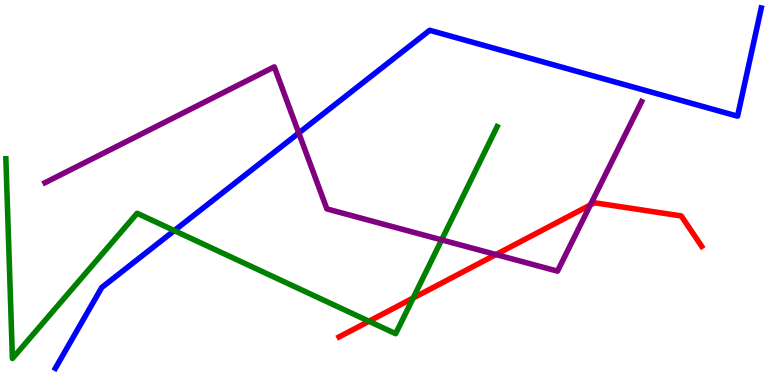[{'lines': ['blue', 'red'], 'intersections': []}, {'lines': ['green', 'red'], 'intersections': [{'x': 4.76, 'y': 1.66}, {'x': 5.33, 'y': 2.26}]}, {'lines': ['purple', 'red'], 'intersections': [{'x': 6.4, 'y': 3.39}, {'x': 7.62, 'y': 4.68}]}, {'lines': ['blue', 'green'], 'intersections': [{'x': 2.25, 'y': 4.01}]}, {'lines': ['blue', 'purple'], 'intersections': [{'x': 3.86, 'y': 6.55}]}, {'lines': ['green', 'purple'], 'intersections': [{'x': 5.7, 'y': 3.77}]}]